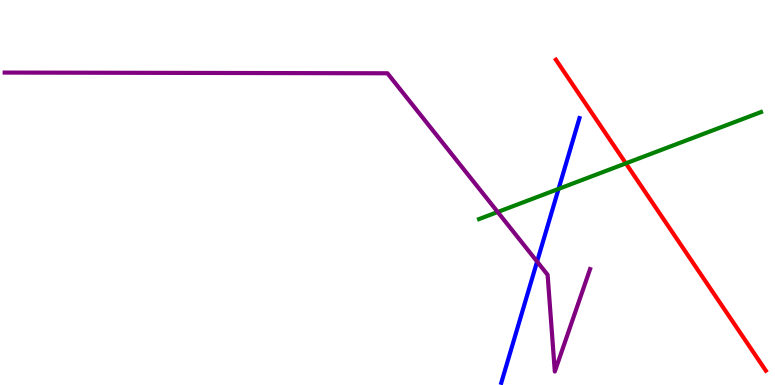[{'lines': ['blue', 'red'], 'intersections': []}, {'lines': ['green', 'red'], 'intersections': [{'x': 8.08, 'y': 5.76}]}, {'lines': ['purple', 'red'], 'intersections': []}, {'lines': ['blue', 'green'], 'intersections': [{'x': 7.21, 'y': 5.09}]}, {'lines': ['blue', 'purple'], 'intersections': [{'x': 6.93, 'y': 3.21}]}, {'lines': ['green', 'purple'], 'intersections': [{'x': 6.42, 'y': 4.49}]}]